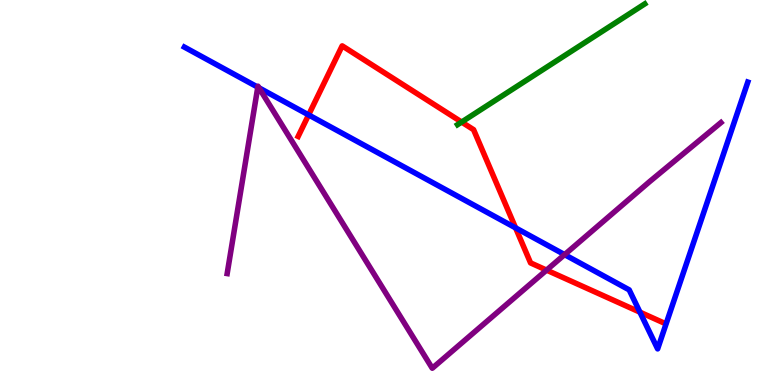[{'lines': ['blue', 'red'], 'intersections': [{'x': 3.98, 'y': 7.02}, {'x': 6.65, 'y': 4.08}, {'x': 8.26, 'y': 1.89}]}, {'lines': ['green', 'red'], 'intersections': [{'x': 5.96, 'y': 6.83}]}, {'lines': ['purple', 'red'], 'intersections': [{'x': 7.05, 'y': 2.98}]}, {'lines': ['blue', 'green'], 'intersections': []}, {'lines': ['blue', 'purple'], 'intersections': [{'x': 3.33, 'y': 7.74}, {'x': 3.34, 'y': 7.72}, {'x': 7.29, 'y': 3.39}]}, {'lines': ['green', 'purple'], 'intersections': []}]